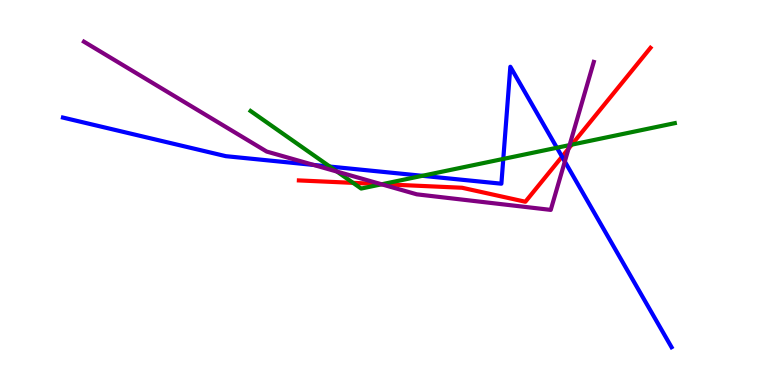[{'lines': ['blue', 'red'], 'intersections': [{'x': 7.25, 'y': 5.93}]}, {'lines': ['green', 'red'], 'intersections': [{'x': 4.56, 'y': 5.25}, {'x': 4.93, 'y': 5.22}, {'x': 7.38, 'y': 6.24}]}, {'lines': ['purple', 'red'], 'intersections': [{'x': 4.92, 'y': 5.22}, {'x': 7.34, 'y': 6.14}]}, {'lines': ['blue', 'green'], 'intersections': [{'x': 4.26, 'y': 5.67}, {'x': 5.45, 'y': 5.43}, {'x': 6.49, 'y': 5.87}, {'x': 7.19, 'y': 6.16}]}, {'lines': ['blue', 'purple'], 'intersections': [{'x': 4.05, 'y': 5.72}, {'x': 7.29, 'y': 5.8}]}, {'lines': ['green', 'purple'], 'intersections': [{'x': 4.35, 'y': 5.54}, {'x': 4.92, 'y': 5.21}, {'x': 7.35, 'y': 6.23}]}]